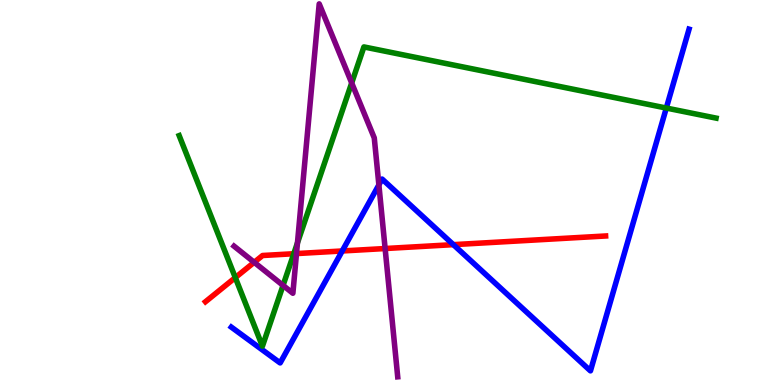[{'lines': ['blue', 'red'], 'intersections': [{'x': 4.42, 'y': 3.48}, {'x': 5.85, 'y': 3.65}]}, {'lines': ['green', 'red'], 'intersections': [{'x': 3.04, 'y': 2.79}, {'x': 3.79, 'y': 3.41}]}, {'lines': ['purple', 'red'], 'intersections': [{'x': 3.28, 'y': 3.19}, {'x': 3.83, 'y': 3.41}, {'x': 4.97, 'y': 3.54}]}, {'lines': ['blue', 'green'], 'intersections': [{'x': 8.6, 'y': 7.19}]}, {'lines': ['blue', 'purple'], 'intersections': [{'x': 4.89, 'y': 5.2}]}, {'lines': ['green', 'purple'], 'intersections': [{'x': 3.65, 'y': 2.59}, {'x': 3.84, 'y': 3.69}, {'x': 4.54, 'y': 7.85}]}]